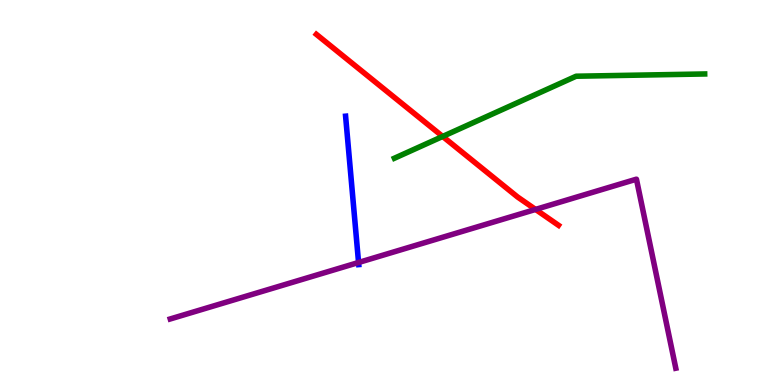[{'lines': ['blue', 'red'], 'intersections': []}, {'lines': ['green', 'red'], 'intersections': [{'x': 5.71, 'y': 6.46}]}, {'lines': ['purple', 'red'], 'intersections': [{'x': 6.91, 'y': 4.56}]}, {'lines': ['blue', 'green'], 'intersections': []}, {'lines': ['blue', 'purple'], 'intersections': [{'x': 4.63, 'y': 3.18}]}, {'lines': ['green', 'purple'], 'intersections': []}]